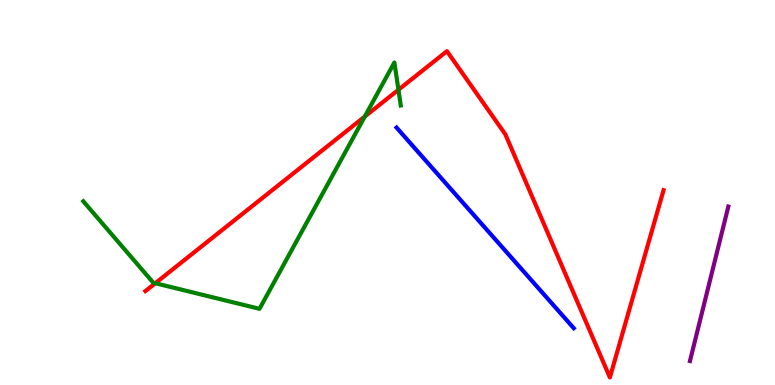[{'lines': ['blue', 'red'], 'intersections': []}, {'lines': ['green', 'red'], 'intersections': [{'x': 2.0, 'y': 2.64}, {'x': 4.71, 'y': 6.97}, {'x': 5.14, 'y': 7.67}]}, {'lines': ['purple', 'red'], 'intersections': []}, {'lines': ['blue', 'green'], 'intersections': []}, {'lines': ['blue', 'purple'], 'intersections': []}, {'lines': ['green', 'purple'], 'intersections': []}]